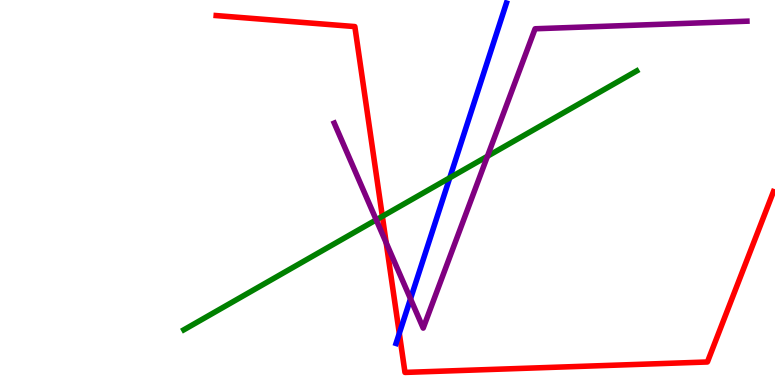[{'lines': ['blue', 'red'], 'intersections': [{'x': 5.15, 'y': 1.34}]}, {'lines': ['green', 'red'], 'intersections': [{'x': 4.93, 'y': 4.38}]}, {'lines': ['purple', 'red'], 'intersections': [{'x': 4.98, 'y': 3.69}]}, {'lines': ['blue', 'green'], 'intersections': [{'x': 5.8, 'y': 5.38}]}, {'lines': ['blue', 'purple'], 'intersections': [{'x': 5.3, 'y': 2.24}]}, {'lines': ['green', 'purple'], 'intersections': [{'x': 4.85, 'y': 4.29}, {'x': 6.29, 'y': 5.94}]}]